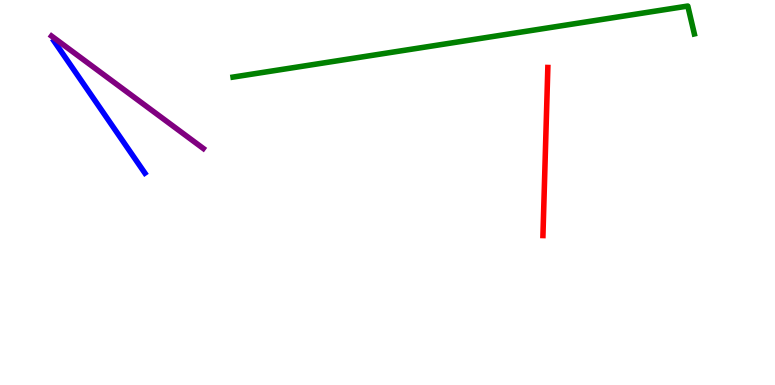[{'lines': ['blue', 'red'], 'intersections': []}, {'lines': ['green', 'red'], 'intersections': []}, {'lines': ['purple', 'red'], 'intersections': []}, {'lines': ['blue', 'green'], 'intersections': []}, {'lines': ['blue', 'purple'], 'intersections': []}, {'lines': ['green', 'purple'], 'intersections': []}]